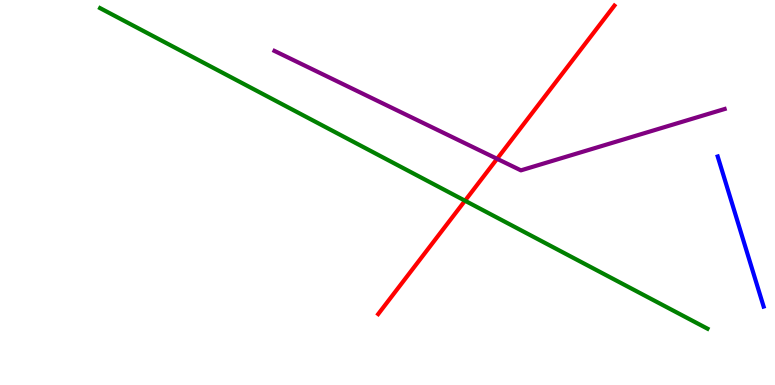[{'lines': ['blue', 'red'], 'intersections': []}, {'lines': ['green', 'red'], 'intersections': [{'x': 6.0, 'y': 4.79}]}, {'lines': ['purple', 'red'], 'intersections': [{'x': 6.41, 'y': 5.88}]}, {'lines': ['blue', 'green'], 'intersections': []}, {'lines': ['blue', 'purple'], 'intersections': []}, {'lines': ['green', 'purple'], 'intersections': []}]